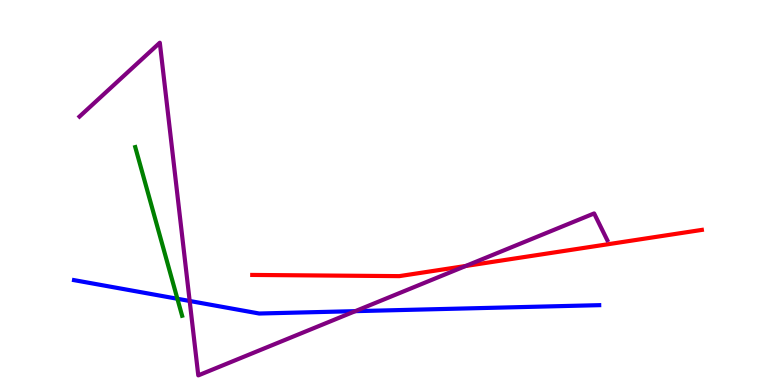[{'lines': ['blue', 'red'], 'intersections': []}, {'lines': ['green', 'red'], 'intersections': []}, {'lines': ['purple', 'red'], 'intersections': [{'x': 6.01, 'y': 3.09}]}, {'lines': ['blue', 'green'], 'intersections': [{'x': 2.29, 'y': 2.24}]}, {'lines': ['blue', 'purple'], 'intersections': [{'x': 2.45, 'y': 2.18}, {'x': 4.58, 'y': 1.92}]}, {'lines': ['green', 'purple'], 'intersections': []}]